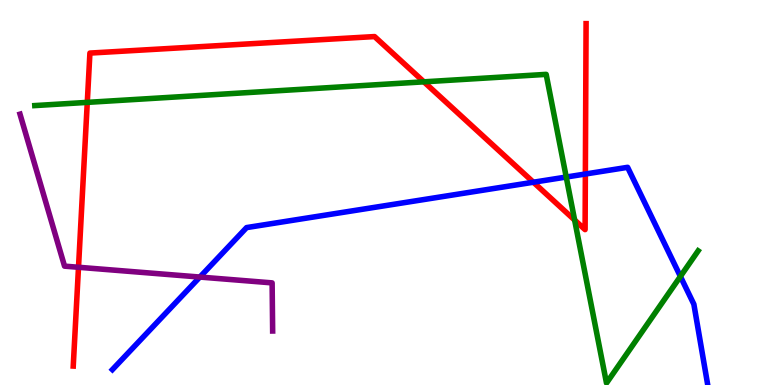[{'lines': ['blue', 'red'], 'intersections': [{'x': 6.88, 'y': 5.27}, {'x': 7.55, 'y': 5.48}]}, {'lines': ['green', 'red'], 'intersections': [{'x': 1.13, 'y': 7.34}, {'x': 5.47, 'y': 7.87}, {'x': 7.41, 'y': 4.28}]}, {'lines': ['purple', 'red'], 'intersections': [{'x': 1.01, 'y': 3.06}]}, {'lines': ['blue', 'green'], 'intersections': [{'x': 7.31, 'y': 5.4}, {'x': 8.78, 'y': 2.82}]}, {'lines': ['blue', 'purple'], 'intersections': [{'x': 2.58, 'y': 2.8}]}, {'lines': ['green', 'purple'], 'intersections': []}]